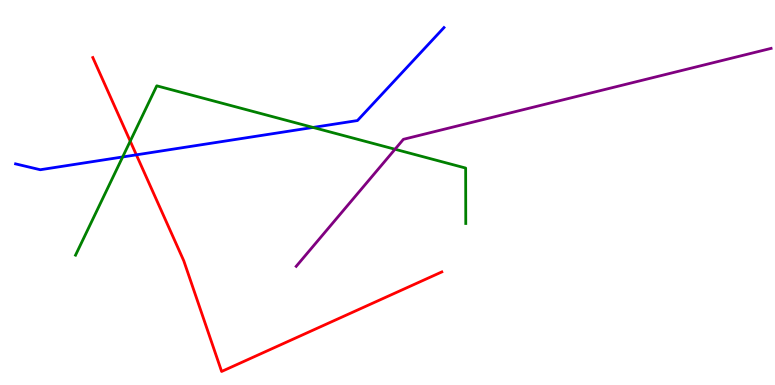[{'lines': ['blue', 'red'], 'intersections': [{'x': 1.76, 'y': 5.98}]}, {'lines': ['green', 'red'], 'intersections': [{'x': 1.68, 'y': 6.33}]}, {'lines': ['purple', 'red'], 'intersections': []}, {'lines': ['blue', 'green'], 'intersections': [{'x': 1.58, 'y': 5.92}, {'x': 4.04, 'y': 6.69}]}, {'lines': ['blue', 'purple'], 'intersections': []}, {'lines': ['green', 'purple'], 'intersections': [{'x': 5.1, 'y': 6.12}]}]